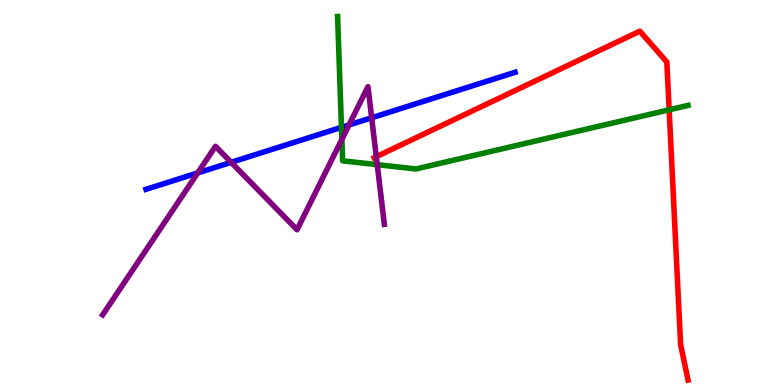[{'lines': ['blue', 'red'], 'intersections': []}, {'lines': ['green', 'red'], 'intersections': [{'x': 8.63, 'y': 7.15}]}, {'lines': ['purple', 'red'], 'intersections': [{'x': 4.86, 'y': 5.93}]}, {'lines': ['blue', 'green'], 'intersections': [{'x': 4.41, 'y': 6.69}]}, {'lines': ['blue', 'purple'], 'intersections': [{'x': 2.55, 'y': 5.51}, {'x': 2.98, 'y': 5.78}, {'x': 4.5, 'y': 6.75}, {'x': 4.8, 'y': 6.94}]}, {'lines': ['green', 'purple'], 'intersections': [{'x': 4.41, 'y': 6.38}, {'x': 4.87, 'y': 5.72}]}]